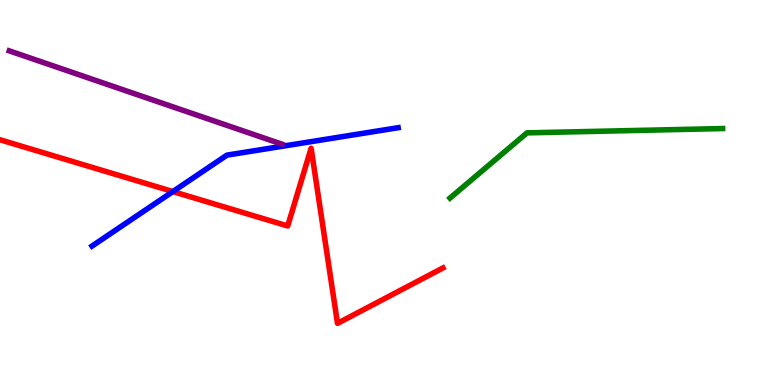[{'lines': ['blue', 'red'], 'intersections': [{'x': 2.23, 'y': 5.02}]}, {'lines': ['green', 'red'], 'intersections': []}, {'lines': ['purple', 'red'], 'intersections': []}, {'lines': ['blue', 'green'], 'intersections': []}, {'lines': ['blue', 'purple'], 'intersections': []}, {'lines': ['green', 'purple'], 'intersections': []}]